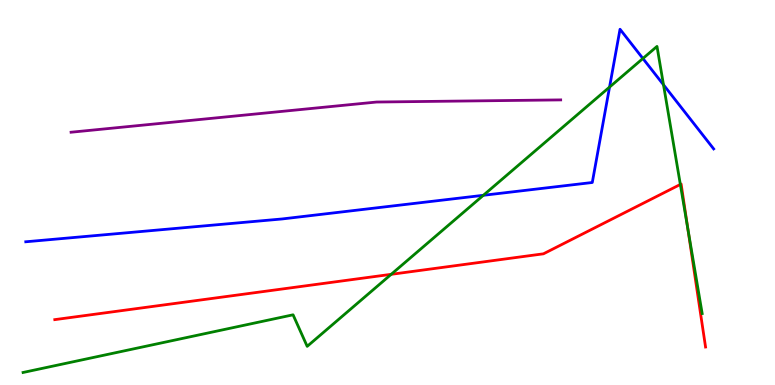[{'lines': ['blue', 'red'], 'intersections': []}, {'lines': ['green', 'red'], 'intersections': [{'x': 5.05, 'y': 2.87}, {'x': 8.78, 'y': 5.21}, {'x': 8.87, 'y': 4.06}]}, {'lines': ['purple', 'red'], 'intersections': []}, {'lines': ['blue', 'green'], 'intersections': [{'x': 6.24, 'y': 4.93}, {'x': 7.87, 'y': 7.74}, {'x': 8.3, 'y': 8.48}, {'x': 8.56, 'y': 7.8}]}, {'lines': ['blue', 'purple'], 'intersections': []}, {'lines': ['green', 'purple'], 'intersections': []}]